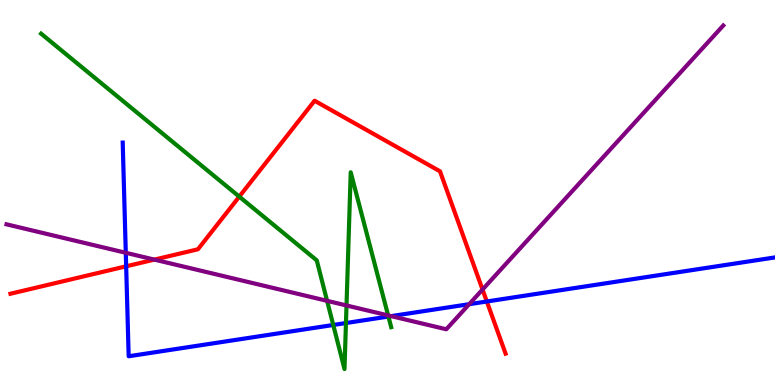[{'lines': ['blue', 'red'], 'intersections': [{'x': 1.63, 'y': 3.08}, {'x': 6.28, 'y': 2.17}]}, {'lines': ['green', 'red'], 'intersections': [{'x': 3.09, 'y': 4.89}]}, {'lines': ['purple', 'red'], 'intersections': [{'x': 1.99, 'y': 3.26}, {'x': 6.23, 'y': 2.48}]}, {'lines': ['blue', 'green'], 'intersections': [{'x': 4.3, 'y': 1.56}, {'x': 4.46, 'y': 1.61}, {'x': 5.01, 'y': 1.78}]}, {'lines': ['blue', 'purple'], 'intersections': [{'x': 1.62, 'y': 3.43}, {'x': 5.05, 'y': 1.79}, {'x': 6.05, 'y': 2.1}]}, {'lines': ['green', 'purple'], 'intersections': [{'x': 4.22, 'y': 2.19}, {'x': 4.47, 'y': 2.07}, {'x': 5.01, 'y': 1.81}]}]